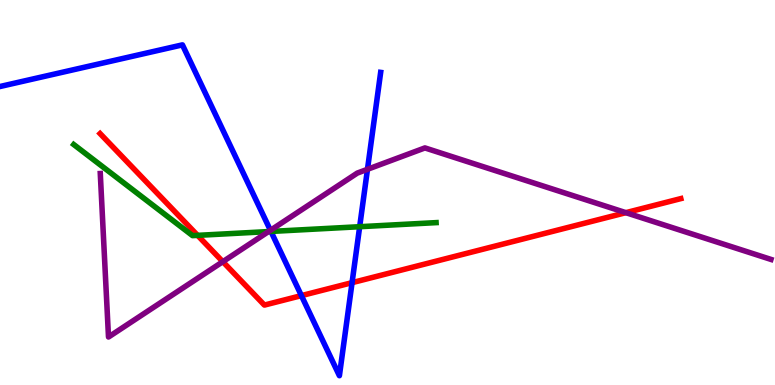[{'lines': ['blue', 'red'], 'intersections': [{'x': 3.89, 'y': 2.32}, {'x': 4.54, 'y': 2.66}]}, {'lines': ['green', 'red'], 'intersections': [{'x': 2.55, 'y': 3.89}]}, {'lines': ['purple', 'red'], 'intersections': [{'x': 2.88, 'y': 3.2}, {'x': 8.08, 'y': 4.48}]}, {'lines': ['blue', 'green'], 'intersections': [{'x': 3.5, 'y': 3.99}, {'x': 4.64, 'y': 4.11}]}, {'lines': ['blue', 'purple'], 'intersections': [{'x': 3.49, 'y': 4.02}, {'x': 4.74, 'y': 5.6}]}, {'lines': ['green', 'purple'], 'intersections': [{'x': 3.46, 'y': 3.99}]}]